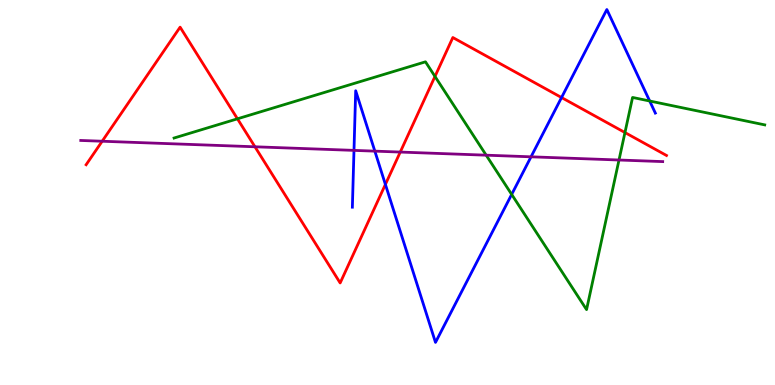[{'lines': ['blue', 'red'], 'intersections': [{'x': 4.97, 'y': 5.21}, {'x': 7.25, 'y': 7.47}]}, {'lines': ['green', 'red'], 'intersections': [{'x': 3.06, 'y': 6.91}, {'x': 5.61, 'y': 8.01}, {'x': 8.06, 'y': 6.56}]}, {'lines': ['purple', 'red'], 'intersections': [{'x': 1.32, 'y': 6.33}, {'x': 3.29, 'y': 6.19}, {'x': 5.16, 'y': 6.05}]}, {'lines': ['blue', 'green'], 'intersections': [{'x': 6.6, 'y': 4.95}, {'x': 8.38, 'y': 7.38}]}, {'lines': ['blue', 'purple'], 'intersections': [{'x': 4.57, 'y': 6.09}, {'x': 4.84, 'y': 6.07}, {'x': 6.85, 'y': 5.93}]}, {'lines': ['green', 'purple'], 'intersections': [{'x': 6.27, 'y': 5.97}, {'x': 7.99, 'y': 5.84}]}]